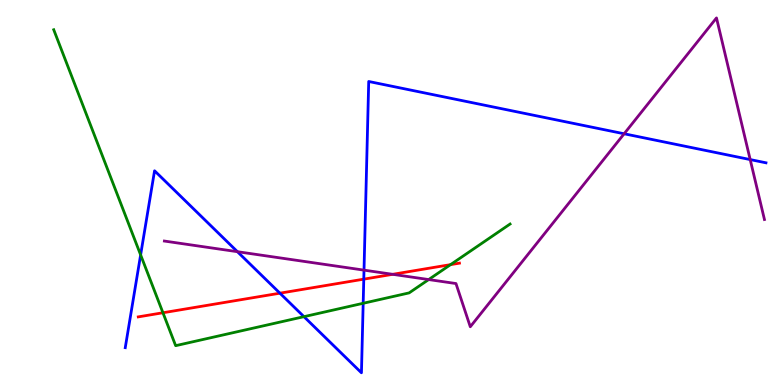[{'lines': ['blue', 'red'], 'intersections': [{'x': 3.61, 'y': 2.38}, {'x': 4.69, 'y': 2.75}]}, {'lines': ['green', 'red'], 'intersections': [{'x': 2.1, 'y': 1.88}, {'x': 5.81, 'y': 3.13}]}, {'lines': ['purple', 'red'], 'intersections': [{'x': 5.07, 'y': 2.87}]}, {'lines': ['blue', 'green'], 'intersections': [{'x': 1.81, 'y': 3.38}, {'x': 3.92, 'y': 1.77}, {'x': 4.69, 'y': 2.12}]}, {'lines': ['blue', 'purple'], 'intersections': [{'x': 3.06, 'y': 3.46}, {'x': 4.7, 'y': 2.98}, {'x': 8.05, 'y': 6.53}, {'x': 9.68, 'y': 5.86}]}, {'lines': ['green', 'purple'], 'intersections': [{'x': 5.53, 'y': 2.74}]}]